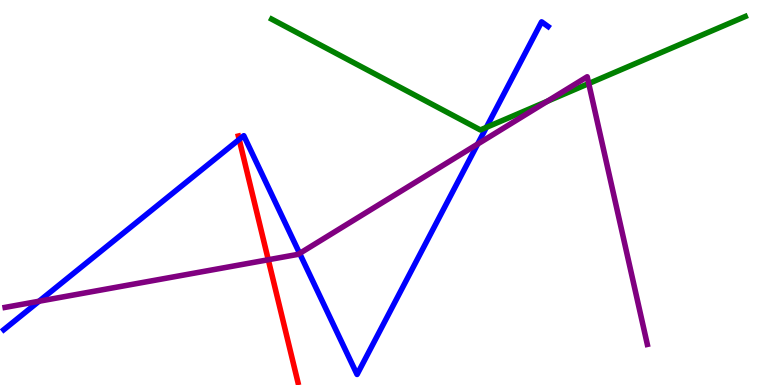[{'lines': ['blue', 'red'], 'intersections': [{'x': 3.09, 'y': 6.38}]}, {'lines': ['green', 'red'], 'intersections': []}, {'lines': ['purple', 'red'], 'intersections': [{'x': 3.46, 'y': 3.25}]}, {'lines': ['blue', 'green'], 'intersections': [{'x': 6.28, 'y': 6.69}]}, {'lines': ['blue', 'purple'], 'intersections': [{'x': 0.504, 'y': 2.18}, {'x': 3.87, 'y': 3.42}, {'x': 6.16, 'y': 6.26}]}, {'lines': ['green', 'purple'], 'intersections': [{'x': 7.06, 'y': 7.37}, {'x': 7.6, 'y': 7.83}]}]